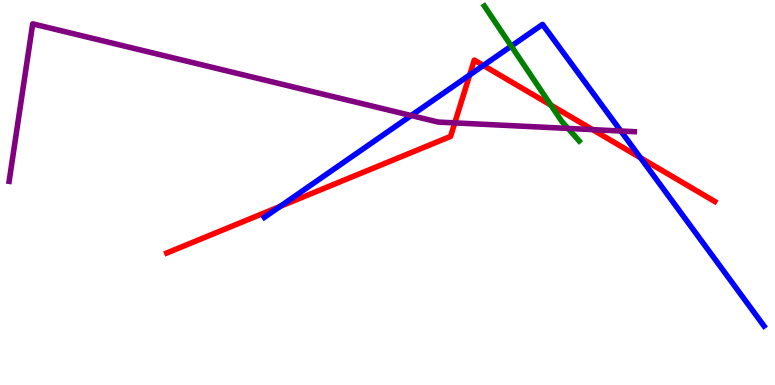[{'lines': ['blue', 'red'], 'intersections': [{'x': 3.61, 'y': 4.64}, {'x': 6.06, 'y': 8.05}, {'x': 6.24, 'y': 8.3}, {'x': 8.26, 'y': 5.9}]}, {'lines': ['green', 'red'], 'intersections': [{'x': 7.11, 'y': 7.27}]}, {'lines': ['purple', 'red'], 'intersections': [{'x': 5.87, 'y': 6.81}, {'x': 7.65, 'y': 6.63}]}, {'lines': ['blue', 'green'], 'intersections': [{'x': 6.6, 'y': 8.8}]}, {'lines': ['blue', 'purple'], 'intersections': [{'x': 5.31, 'y': 7.0}, {'x': 8.01, 'y': 6.6}]}, {'lines': ['green', 'purple'], 'intersections': [{'x': 7.33, 'y': 6.66}]}]